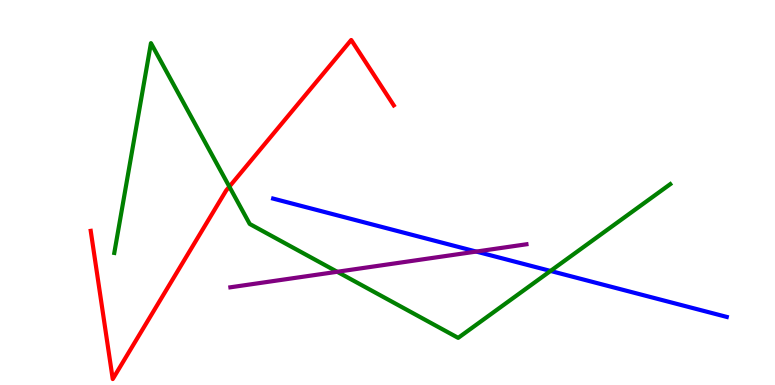[{'lines': ['blue', 'red'], 'intersections': []}, {'lines': ['green', 'red'], 'intersections': [{'x': 2.96, 'y': 5.15}]}, {'lines': ['purple', 'red'], 'intersections': []}, {'lines': ['blue', 'green'], 'intersections': [{'x': 7.1, 'y': 2.96}]}, {'lines': ['blue', 'purple'], 'intersections': [{'x': 6.15, 'y': 3.47}]}, {'lines': ['green', 'purple'], 'intersections': [{'x': 4.35, 'y': 2.94}]}]